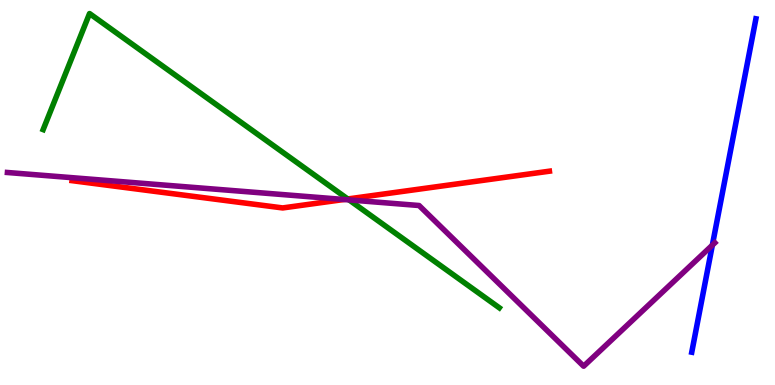[{'lines': ['blue', 'red'], 'intersections': []}, {'lines': ['green', 'red'], 'intersections': [{'x': 4.49, 'y': 4.83}]}, {'lines': ['purple', 'red'], 'intersections': [{'x': 4.44, 'y': 4.82}]}, {'lines': ['blue', 'green'], 'intersections': []}, {'lines': ['blue', 'purple'], 'intersections': [{'x': 9.19, 'y': 3.63}]}, {'lines': ['green', 'purple'], 'intersections': [{'x': 4.5, 'y': 4.81}]}]